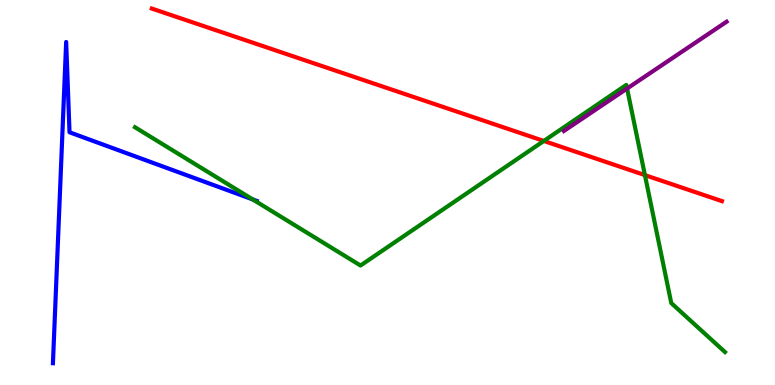[{'lines': ['blue', 'red'], 'intersections': []}, {'lines': ['green', 'red'], 'intersections': [{'x': 7.02, 'y': 6.34}, {'x': 8.32, 'y': 5.45}]}, {'lines': ['purple', 'red'], 'intersections': []}, {'lines': ['blue', 'green'], 'intersections': [{'x': 3.26, 'y': 4.82}]}, {'lines': ['blue', 'purple'], 'intersections': []}, {'lines': ['green', 'purple'], 'intersections': [{'x': 8.09, 'y': 7.7}]}]